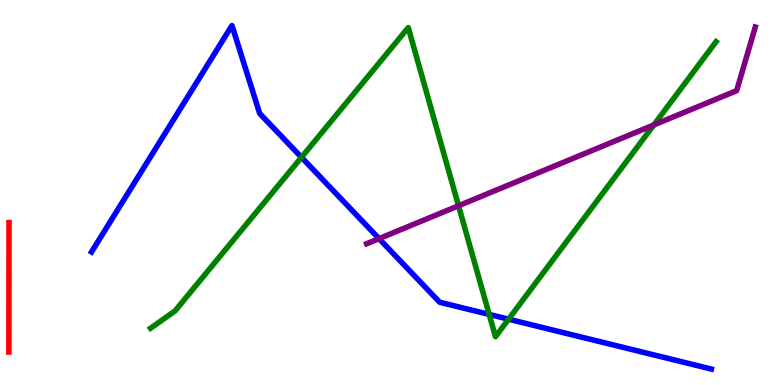[{'lines': ['blue', 'red'], 'intersections': []}, {'lines': ['green', 'red'], 'intersections': []}, {'lines': ['purple', 'red'], 'intersections': []}, {'lines': ['blue', 'green'], 'intersections': [{'x': 3.89, 'y': 5.91}, {'x': 6.31, 'y': 1.83}, {'x': 6.56, 'y': 1.71}]}, {'lines': ['blue', 'purple'], 'intersections': [{'x': 4.89, 'y': 3.8}]}, {'lines': ['green', 'purple'], 'intersections': [{'x': 5.92, 'y': 4.66}, {'x': 8.44, 'y': 6.75}]}]